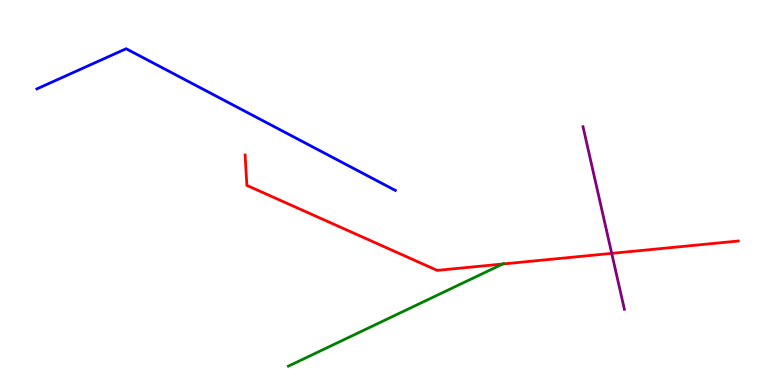[{'lines': ['blue', 'red'], 'intersections': []}, {'lines': ['green', 'red'], 'intersections': [{'x': 6.49, 'y': 3.14}]}, {'lines': ['purple', 'red'], 'intersections': [{'x': 7.89, 'y': 3.42}]}, {'lines': ['blue', 'green'], 'intersections': []}, {'lines': ['blue', 'purple'], 'intersections': []}, {'lines': ['green', 'purple'], 'intersections': []}]